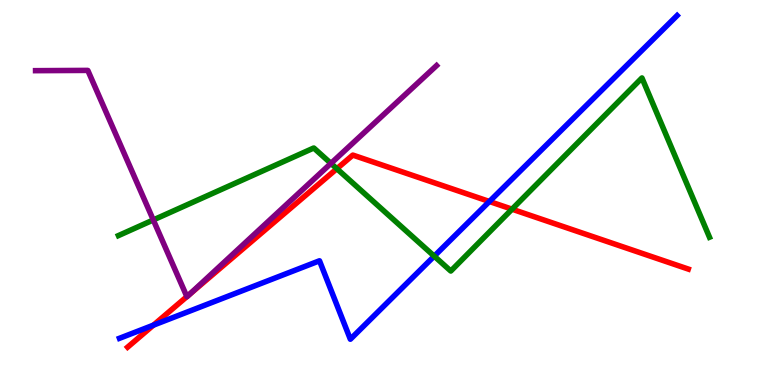[{'lines': ['blue', 'red'], 'intersections': [{'x': 1.98, 'y': 1.55}, {'x': 6.31, 'y': 4.77}]}, {'lines': ['green', 'red'], 'intersections': [{'x': 4.35, 'y': 5.62}, {'x': 6.61, 'y': 4.57}]}, {'lines': ['purple', 'red'], 'intersections': [{'x': 2.41, 'y': 2.3}, {'x': 2.45, 'y': 2.35}]}, {'lines': ['blue', 'green'], 'intersections': [{'x': 5.6, 'y': 3.35}]}, {'lines': ['blue', 'purple'], 'intersections': []}, {'lines': ['green', 'purple'], 'intersections': [{'x': 1.98, 'y': 4.29}, {'x': 4.27, 'y': 5.76}]}]